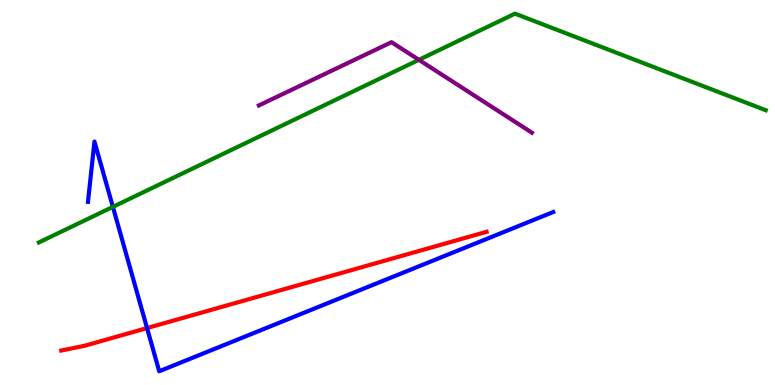[{'lines': ['blue', 'red'], 'intersections': [{'x': 1.9, 'y': 1.48}]}, {'lines': ['green', 'red'], 'intersections': []}, {'lines': ['purple', 'red'], 'intersections': []}, {'lines': ['blue', 'green'], 'intersections': [{'x': 1.46, 'y': 4.63}]}, {'lines': ['blue', 'purple'], 'intersections': []}, {'lines': ['green', 'purple'], 'intersections': [{'x': 5.4, 'y': 8.45}]}]